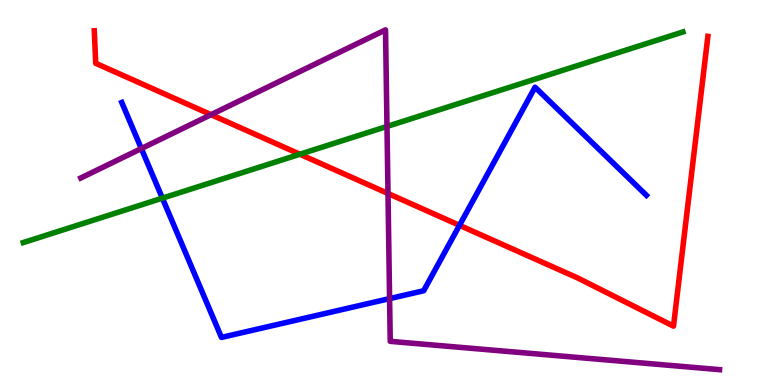[{'lines': ['blue', 'red'], 'intersections': [{'x': 5.93, 'y': 4.15}]}, {'lines': ['green', 'red'], 'intersections': [{'x': 3.87, 'y': 5.99}]}, {'lines': ['purple', 'red'], 'intersections': [{'x': 2.72, 'y': 7.02}, {'x': 5.01, 'y': 4.97}]}, {'lines': ['blue', 'green'], 'intersections': [{'x': 2.1, 'y': 4.85}]}, {'lines': ['blue', 'purple'], 'intersections': [{'x': 1.82, 'y': 6.14}, {'x': 5.03, 'y': 2.24}]}, {'lines': ['green', 'purple'], 'intersections': [{'x': 4.99, 'y': 6.72}]}]